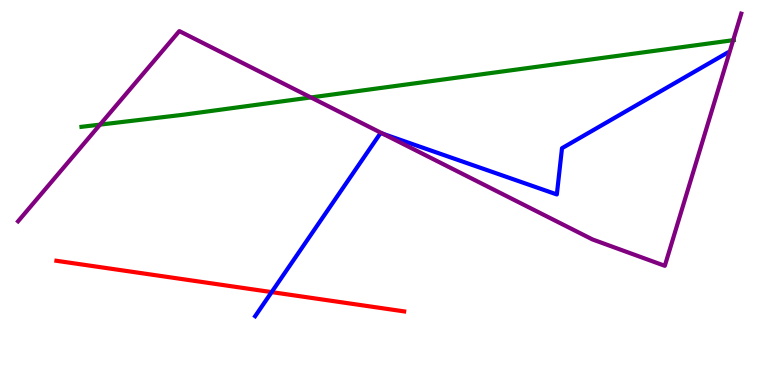[{'lines': ['blue', 'red'], 'intersections': [{'x': 3.51, 'y': 2.41}]}, {'lines': ['green', 'red'], 'intersections': []}, {'lines': ['purple', 'red'], 'intersections': []}, {'lines': ['blue', 'green'], 'intersections': []}, {'lines': ['blue', 'purple'], 'intersections': [{'x': 4.94, 'y': 6.52}]}, {'lines': ['green', 'purple'], 'intersections': [{'x': 1.29, 'y': 6.76}, {'x': 4.01, 'y': 7.47}, {'x': 9.46, 'y': 8.96}]}]